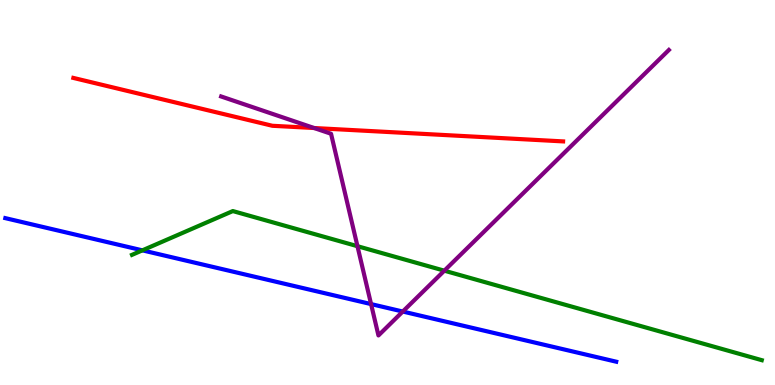[{'lines': ['blue', 'red'], 'intersections': []}, {'lines': ['green', 'red'], 'intersections': []}, {'lines': ['purple', 'red'], 'intersections': [{'x': 4.05, 'y': 6.67}]}, {'lines': ['blue', 'green'], 'intersections': [{'x': 1.84, 'y': 3.5}]}, {'lines': ['blue', 'purple'], 'intersections': [{'x': 4.79, 'y': 2.1}, {'x': 5.2, 'y': 1.91}]}, {'lines': ['green', 'purple'], 'intersections': [{'x': 4.61, 'y': 3.61}, {'x': 5.73, 'y': 2.97}]}]